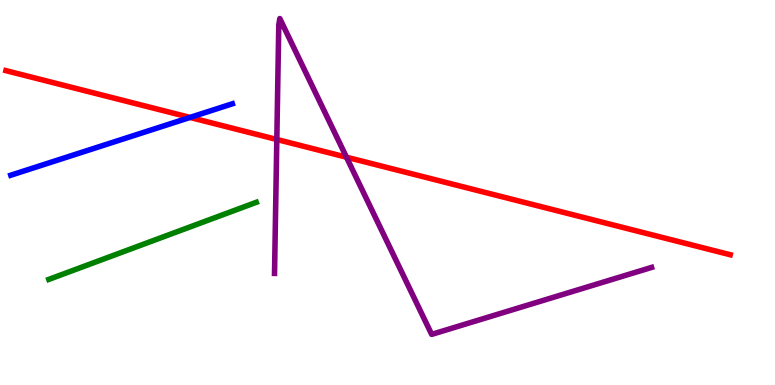[{'lines': ['blue', 'red'], 'intersections': [{'x': 2.45, 'y': 6.95}]}, {'lines': ['green', 'red'], 'intersections': []}, {'lines': ['purple', 'red'], 'intersections': [{'x': 3.57, 'y': 6.38}, {'x': 4.47, 'y': 5.92}]}, {'lines': ['blue', 'green'], 'intersections': []}, {'lines': ['blue', 'purple'], 'intersections': []}, {'lines': ['green', 'purple'], 'intersections': []}]